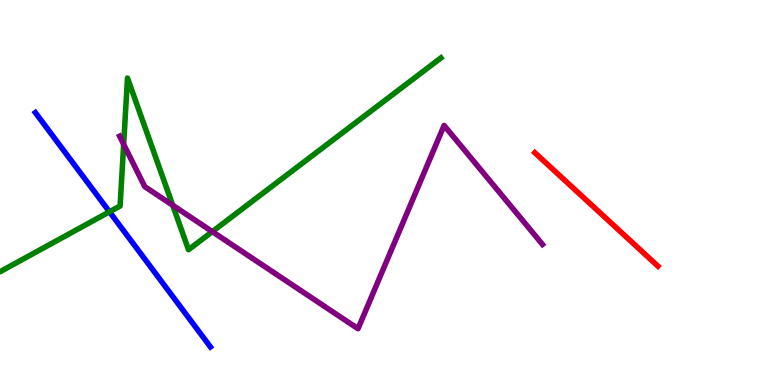[{'lines': ['blue', 'red'], 'intersections': []}, {'lines': ['green', 'red'], 'intersections': []}, {'lines': ['purple', 'red'], 'intersections': []}, {'lines': ['blue', 'green'], 'intersections': [{'x': 1.41, 'y': 4.5}]}, {'lines': ['blue', 'purple'], 'intersections': []}, {'lines': ['green', 'purple'], 'intersections': [{'x': 1.6, 'y': 6.25}, {'x': 2.23, 'y': 4.67}, {'x': 2.74, 'y': 3.98}]}]